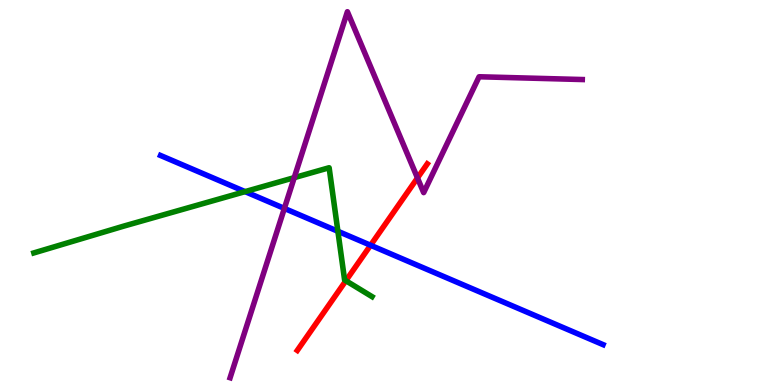[{'lines': ['blue', 'red'], 'intersections': [{'x': 4.78, 'y': 3.63}]}, {'lines': ['green', 'red'], 'intersections': [{'x': 4.46, 'y': 2.71}]}, {'lines': ['purple', 'red'], 'intersections': [{'x': 5.39, 'y': 5.38}]}, {'lines': ['blue', 'green'], 'intersections': [{'x': 3.16, 'y': 5.02}, {'x': 4.36, 'y': 3.99}]}, {'lines': ['blue', 'purple'], 'intersections': [{'x': 3.67, 'y': 4.59}]}, {'lines': ['green', 'purple'], 'intersections': [{'x': 3.8, 'y': 5.39}]}]